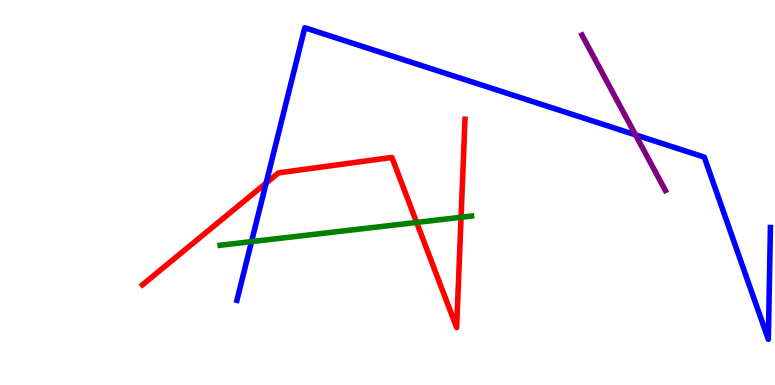[{'lines': ['blue', 'red'], 'intersections': [{'x': 3.43, 'y': 5.24}]}, {'lines': ['green', 'red'], 'intersections': [{'x': 5.38, 'y': 4.22}, {'x': 5.95, 'y': 4.36}]}, {'lines': ['purple', 'red'], 'intersections': []}, {'lines': ['blue', 'green'], 'intersections': [{'x': 3.25, 'y': 3.72}]}, {'lines': ['blue', 'purple'], 'intersections': [{'x': 8.2, 'y': 6.5}]}, {'lines': ['green', 'purple'], 'intersections': []}]